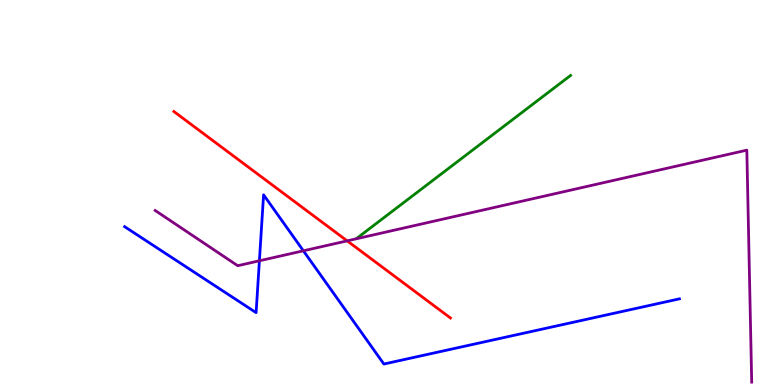[{'lines': ['blue', 'red'], 'intersections': []}, {'lines': ['green', 'red'], 'intersections': []}, {'lines': ['purple', 'red'], 'intersections': [{'x': 4.48, 'y': 3.74}]}, {'lines': ['blue', 'green'], 'intersections': []}, {'lines': ['blue', 'purple'], 'intersections': [{'x': 3.35, 'y': 3.23}, {'x': 3.91, 'y': 3.49}]}, {'lines': ['green', 'purple'], 'intersections': []}]